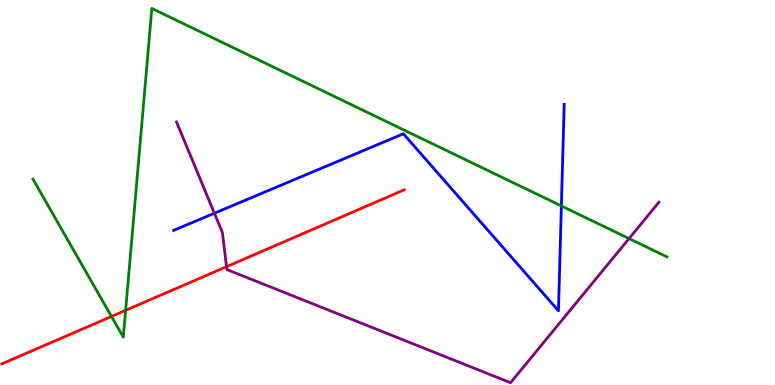[{'lines': ['blue', 'red'], 'intersections': []}, {'lines': ['green', 'red'], 'intersections': [{'x': 1.44, 'y': 1.78}, {'x': 1.62, 'y': 1.94}]}, {'lines': ['purple', 'red'], 'intersections': [{'x': 2.92, 'y': 3.07}]}, {'lines': ['blue', 'green'], 'intersections': [{'x': 7.24, 'y': 4.65}]}, {'lines': ['blue', 'purple'], 'intersections': [{'x': 2.77, 'y': 4.46}]}, {'lines': ['green', 'purple'], 'intersections': [{'x': 8.12, 'y': 3.8}]}]